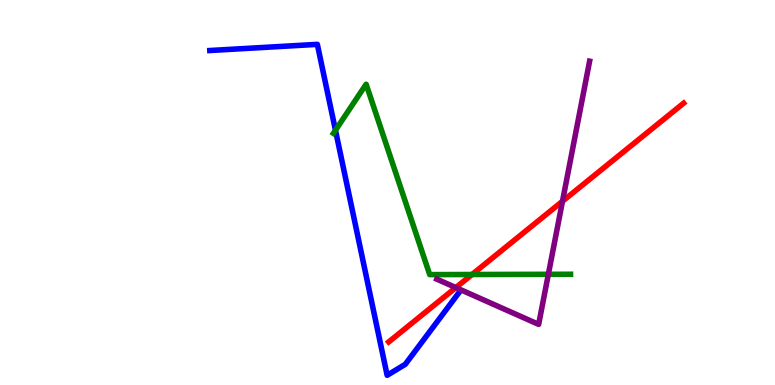[{'lines': ['blue', 'red'], 'intersections': []}, {'lines': ['green', 'red'], 'intersections': [{'x': 6.09, 'y': 2.87}]}, {'lines': ['purple', 'red'], 'intersections': [{'x': 5.88, 'y': 2.53}, {'x': 7.26, 'y': 4.77}]}, {'lines': ['blue', 'green'], 'intersections': [{'x': 4.33, 'y': 6.62}]}, {'lines': ['blue', 'purple'], 'intersections': []}, {'lines': ['green', 'purple'], 'intersections': [{'x': 7.08, 'y': 2.88}]}]